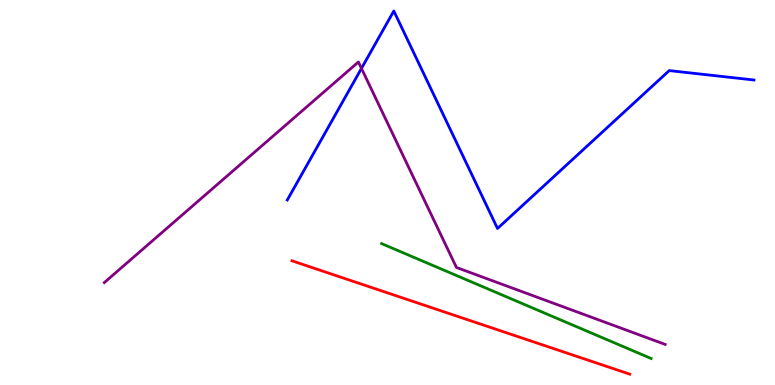[{'lines': ['blue', 'red'], 'intersections': []}, {'lines': ['green', 'red'], 'intersections': []}, {'lines': ['purple', 'red'], 'intersections': []}, {'lines': ['blue', 'green'], 'intersections': []}, {'lines': ['blue', 'purple'], 'intersections': [{'x': 4.66, 'y': 8.22}]}, {'lines': ['green', 'purple'], 'intersections': []}]